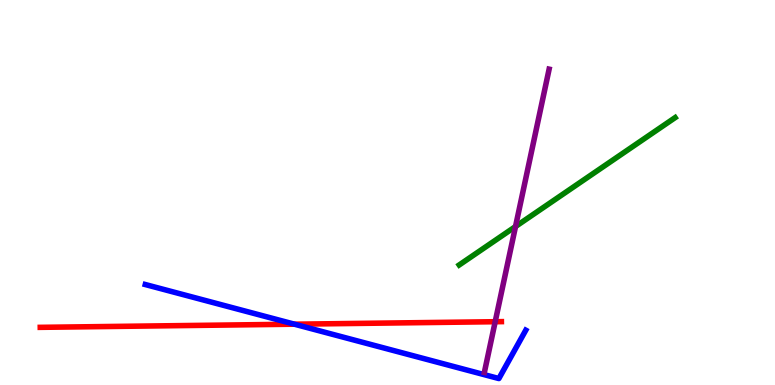[{'lines': ['blue', 'red'], 'intersections': [{'x': 3.8, 'y': 1.58}]}, {'lines': ['green', 'red'], 'intersections': []}, {'lines': ['purple', 'red'], 'intersections': [{'x': 6.39, 'y': 1.64}]}, {'lines': ['blue', 'green'], 'intersections': []}, {'lines': ['blue', 'purple'], 'intersections': []}, {'lines': ['green', 'purple'], 'intersections': [{'x': 6.65, 'y': 4.12}]}]